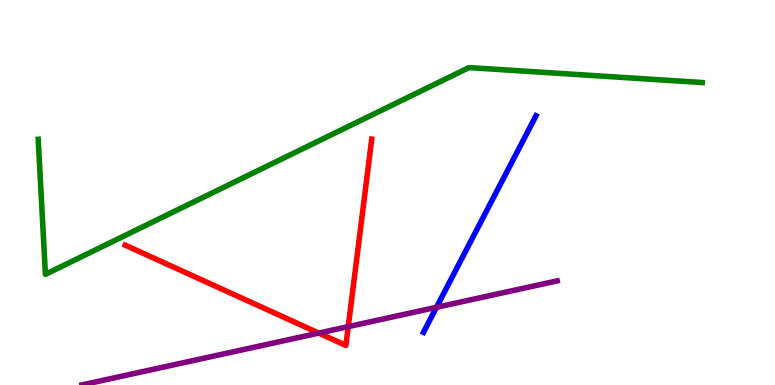[{'lines': ['blue', 'red'], 'intersections': []}, {'lines': ['green', 'red'], 'intersections': []}, {'lines': ['purple', 'red'], 'intersections': [{'x': 4.11, 'y': 1.35}, {'x': 4.49, 'y': 1.52}]}, {'lines': ['blue', 'green'], 'intersections': []}, {'lines': ['blue', 'purple'], 'intersections': [{'x': 5.63, 'y': 2.02}]}, {'lines': ['green', 'purple'], 'intersections': []}]